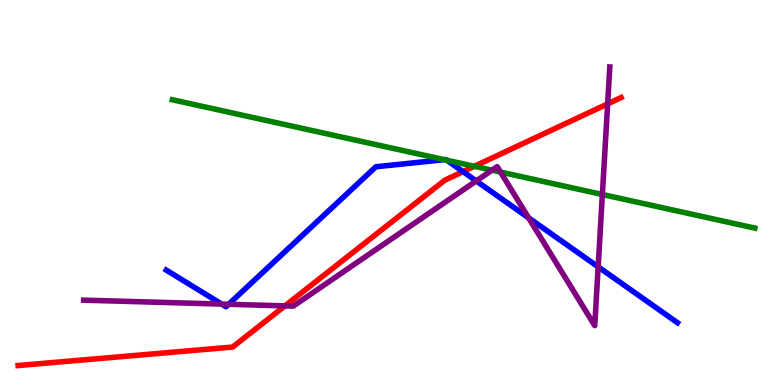[{'lines': ['blue', 'red'], 'intersections': [{'x': 5.97, 'y': 5.54}]}, {'lines': ['green', 'red'], 'intersections': [{'x': 6.12, 'y': 5.68}]}, {'lines': ['purple', 'red'], 'intersections': [{'x': 3.68, 'y': 2.06}, {'x': 7.84, 'y': 7.3}]}, {'lines': ['blue', 'green'], 'intersections': [{'x': 5.73, 'y': 5.85}, {'x': 5.77, 'y': 5.84}]}, {'lines': ['blue', 'purple'], 'intersections': [{'x': 2.86, 'y': 2.1}, {'x': 2.95, 'y': 2.1}, {'x': 6.15, 'y': 5.3}, {'x': 6.82, 'y': 4.34}, {'x': 7.72, 'y': 3.07}]}, {'lines': ['green', 'purple'], 'intersections': [{'x': 6.35, 'y': 5.58}, {'x': 6.46, 'y': 5.53}, {'x': 7.77, 'y': 4.95}]}]